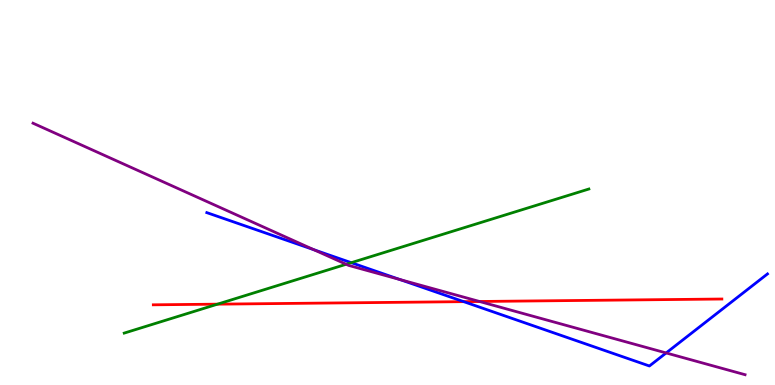[{'lines': ['blue', 'red'], 'intersections': [{'x': 5.98, 'y': 2.16}]}, {'lines': ['green', 'red'], 'intersections': [{'x': 2.81, 'y': 2.1}]}, {'lines': ['purple', 'red'], 'intersections': [{'x': 6.19, 'y': 2.17}]}, {'lines': ['blue', 'green'], 'intersections': [{'x': 4.53, 'y': 3.18}]}, {'lines': ['blue', 'purple'], 'intersections': [{'x': 4.05, 'y': 3.51}, {'x': 5.16, 'y': 2.74}, {'x': 8.6, 'y': 0.833}]}, {'lines': ['green', 'purple'], 'intersections': [{'x': 4.47, 'y': 3.14}]}]